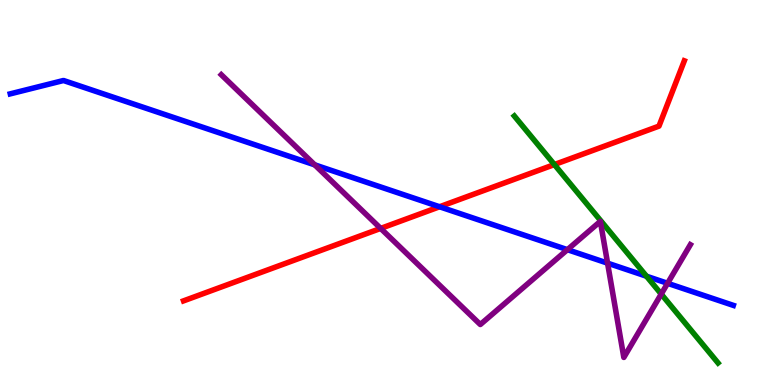[{'lines': ['blue', 'red'], 'intersections': [{'x': 5.67, 'y': 4.63}]}, {'lines': ['green', 'red'], 'intersections': [{'x': 7.15, 'y': 5.73}]}, {'lines': ['purple', 'red'], 'intersections': [{'x': 4.91, 'y': 4.07}]}, {'lines': ['blue', 'green'], 'intersections': [{'x': 8.34, 'y': 2.83}]}, {'lines': ['blue', 'purple'], 'intersections': [{'x': 4.06, 'y': 5.72}, {'x': 7.32, 'y': 3.52}, {'x': 7.84, 'y': 3.16}, {'x': 8.61, 'y': 2.64}]}, {'lines': ['green', 'purple'], 'intersections': [{'x': 8.53, 'y': 2.36}]}]